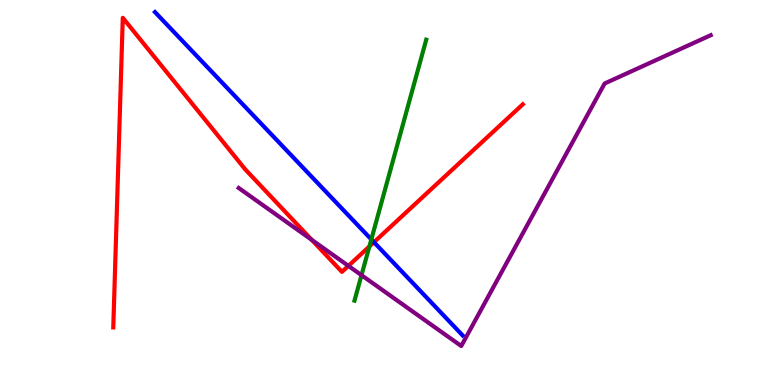[{'lines': ['blue', 'red'], 'intersections': [{'x': 4.83, 'y': 3.71}]}, {'lines': ['green', 'red'], 'intersections': [{'x': 4.77, 'y': 3.6}]}, {'lines': ['purple', 'red'], 'intersections': [{'x': 4.02, 'y': 3.77}, {'x': 4.5, 'y': 3.09}]}, {'lines': ['blue', 'green'], 'intersections': [{'x': 4.79, 'y': 3.78}]}, {'lines': ['blue', 'purple'], 'intersections': []}, {'lines': ['green', 'purple'], 'intersections': [{'x': 4.66, 'y': 2.85}]}]